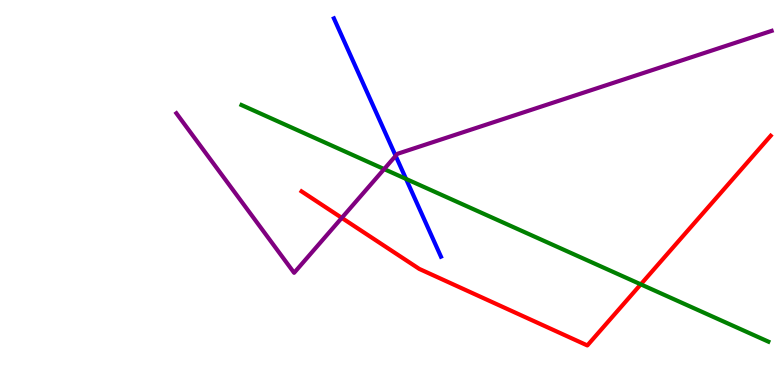[{'lines': ['blue', 'red'], 'intersections': []}, {'lines': ['green', 'red'], 'intersections': [{'x': 8.27, 'y': 2.61}]}, {'lines': ['purple', 'red'], 'intersections': [{'x': 4.41, 'y': 4.34}]}, {'lines': ['blue', 'green'], 'intersections': [{'x': 5.24, 'y': 5.35}]}, {'lines': ['blue', 'purple'], 'intersections': [{'x': 5.11, 'y': 5.95}]}, {'lines': ['green', 'purple'], 'intersections': [{'x': 4.96, 'y': 5.61}]}]